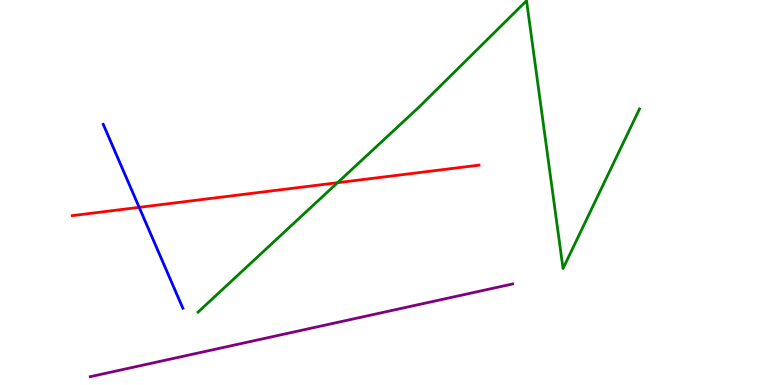[{'lines': ['blue', 'red'], 'intersections': [{'x': 1.8, 'y': 4.61}]}, {'lines': ['green', 'red'], 'intersections': [{'x': 4.36, 'y': 5.25}]}, {'lines': ['purple', 'red'], 'intersections': []}, {'lines': ['blue', 'green'], 'intersections': []}, {'lines': ['blue', 'purple'], 'intersections': []}, {'lines': ['green', 'purple'], 'intersections': []}]